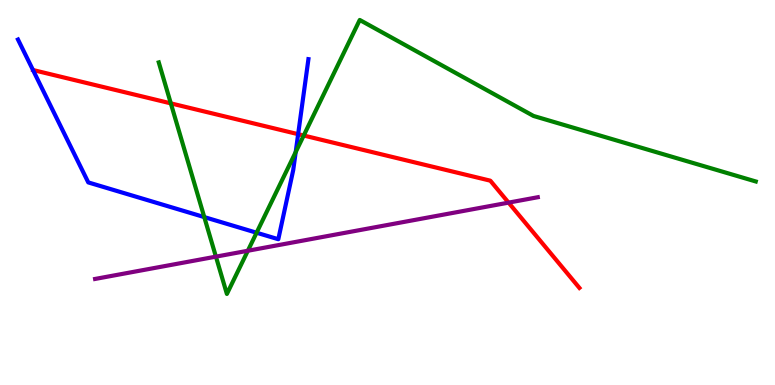[{'lines': ['blue', 'red'], 'intersections': [{'x': 3.85, 'y': 6.51}]}, {'lines': ['green', 'red'], 'intersections': [{'x': 2.2, 'y': 7.32}, {'x': 3.92, 'y': 6.48}]}, {'lines': ['purple', 'red'], 'intersections': [{'x': 6.56, 'y': 4.74}]}, {'lines': ['blue', 'green'], 'intersections': [{'x': 2.64, 'y': 4.36}, {'x': 3.31, 'y': 3.96}, {'x': 3.82, 'y': 6.05}]}, {'lines': ['blue', 'purple'], 'intersections': []}, {'lines': ['green', 'purple'], 'intersections': [{'x': 2.79, 'y': 3.33}, {'x': 3.2, 'y': 3.49}]}]